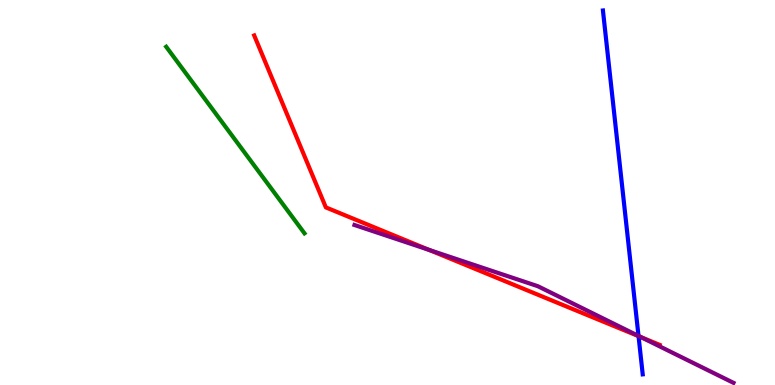[{'lines': ['blue', 'red'], 'intersections': [{'x': 8.24, 'y': 1.27}]}, {'lines': ['green', 'red'], 'intersections': []}, {'lines': ['purple', 'red'], 'intersections': [{'x': 5.54, 'y': 3.51}, {'x': 8.27, 'y': 1.24}]}, {'lines': ['blue', 'green'], 'intersections': []}, {'lines': ['blue', 'purple'], 'intersections': [{'x': 8.24, 'y': 1.27}]}, {'lines': ['green', 'purple'], 'intersections': []}]